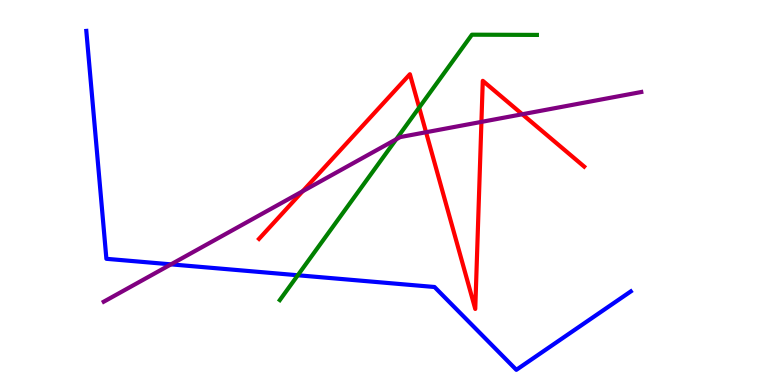[{'lines': ['blue', 'red'], 'intersections': []}, {'lines': ['green', 'red'], 'intersections': [{'x': 5.41, 'y': 7.21}]}, {'lines': ['purple', 'red'], 'intersections': [{'x': 3.91, 'y': 5.03}, {'x': 5.5, 'y': 6.57}, {'x': 6.21, 'y': 6.83}, {'x': 6.74, 'y': 7.03}]}, {'lines': ['blue', 'green'], 'intersections': [{'x': 3.84, 'y': 2.85}]}, {'lines': ['blue', 'purple'], 'intersections': [{'x': 2.21, 'y': 3.13}]}, {'lines': ['green', 'purple'], 'intersections': [{'x': 5.11, 'y': 6.38}]}]